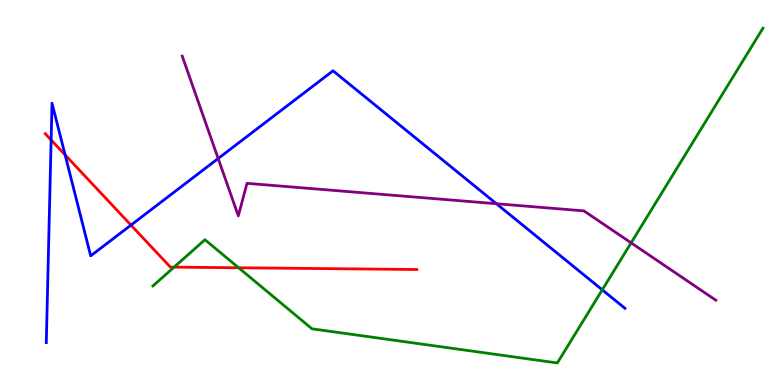[{'lines': ['blue', 'red'], 'intersections': [{'x': 0.66, 'y': 6.36}, {'x': 0.84, 'y': 5.98}, {'x': 1.69, 'y': 4.15}]}, {'lines': ['green', 'red'], 'intersections': [{'x': 2.25, 'y': 3.06}, {'x': 3.08, 'y': 3.05}]}, {'lines': ['purple', 'red'], 'intersections': []}, {'lines': ['blue', 'green'], 'intersections': [{'x': 7.77, 'y': 2.47}]}, {'lines': ['blue', 'purple'], 'intersections': [{'x': 2.82, 'y': 5.88}, {'x': 6.41, 'y': 4.71}]}, {'lines': ['green', 'purple'], 'intersections': [{'x': 8.14, 'y': 3.69}]}]